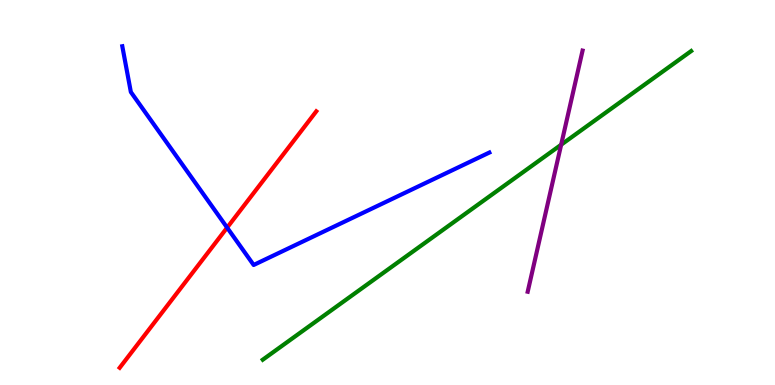[{'lines': ['blue', 'red'], 'intersections': [{'x': 2.93, 'y': 4.09}]}, {'lines': ['green', 'red'], 'intersections': []}, {'lines': ['purple', 'red'], 'intersections': []}, {'lines': ['blue', 'green'], 'intersections': []}, {'lines': ['blue', 'purple'], 'intersections': []}, {'lines': ['green', 'purple'], 'intersections': [{'x': 7.24, 'y': 6.24}]}]